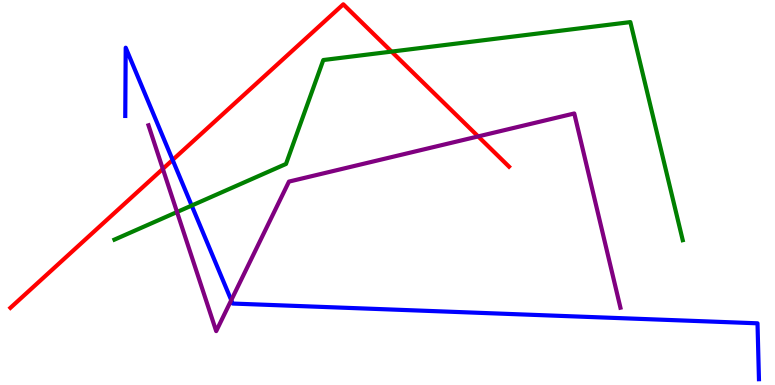[{'lines': ['blue', 'red'], 'intersections': [{'x': 2.23, 'y': 5.85}]}, {'lines': ['green', 'red'], 'intersections': [{'x': 5.05, 'y': 8.66}]}, {'lines': ['purple', 'red'], 'intersections': [{'x': 2.1, 'y': 5.61}, {'x': 6.17, 'y': 6.46}]}, {'lines': ['blue', 'green'], 'intersections': [{'x': 2.47, 'y': 4.66}]}, {'lines': ['blue', 'purple'], 'intersections': [{'x': 2.98, 'y': 2.2}]}, {'lines': ['green', 'purple'], 'intersections': [{'x': 2.28, 'y': 4.49}]}]